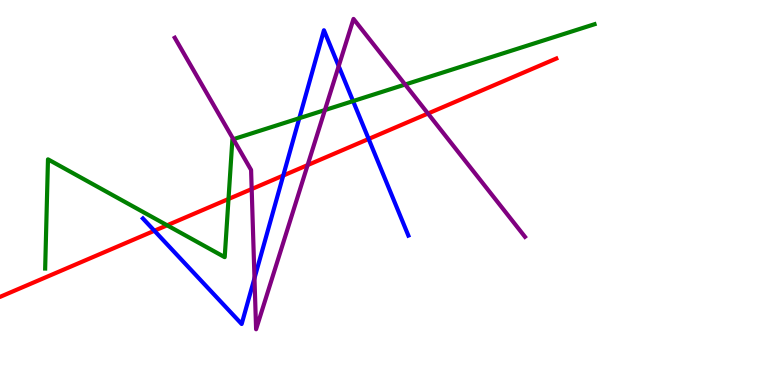[{'lines': ['blue', 'red'], 'intersections': [{'x': 1.99, 'y': 4.01}, {'x': 3.65, 'y': 5.44}, {'x': 4.76, 'y': 6.39}]}, {'lines': ['green', 'red'], 'intersections': [{'x': 2.16, 'y': 4.15}, {'x': 2.95, 'y': 4.83}]}, {'lines': ['purple', 'red'], 'intersections': [{'x': 3.25, 'y': 5.09}, {'x': 3.97, 'y': 5.71}, {'x': 5.52, 'y': 7.05}]}, {'lines': ['blue', 'green'], 'intersections': [{'x': 3.86, 'y': 6.93}, {'x': 4.56, 'y': 7.37}]}, {'lines': ['blue', 'purple'], 'intersections': [{'x': 3.28, 'y': 2.77}, {'x': 4.37, 'y': 8.28}]}, {'lines': ['green', 'purple'], 'intersections': [{'x': 3.01, 'y': 6.38}, {'x': 4.19, 'y': 7.14}, {'x': 5.23, 'y': 7.8}]}]